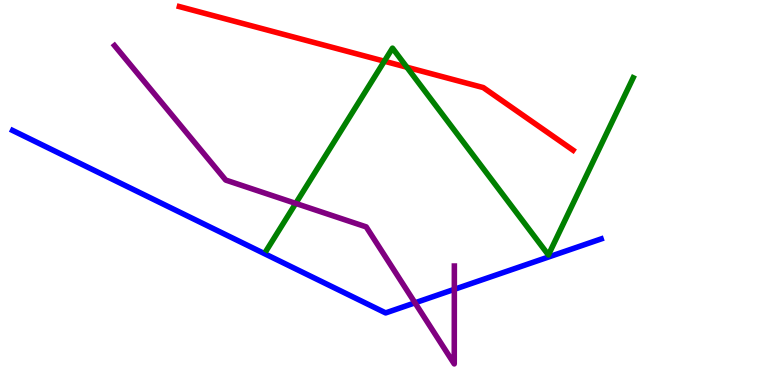[{'lines': ['blue', 'red'], 'intersections': []}, {'lines': ['green', 'red'], 'intersections': [{'x': 4.96, 'y': 8.41}, {'x': 5.25, 'y': 8.25}]}, {'lines': ['purple', 'red'], 'intersections': []}, {'lines': ['blue', 'green'], 'intersections': []}, {'lines': ['blue', 'purple'], 'intersections': [{'x': 5.35, 'y': 2.13}, {'x': 5.86, 'y': 2.48}]}, {'lines': ['green', 'purple'], 'intersections': [{'x': 3.82, 'y': 4.72}]}]